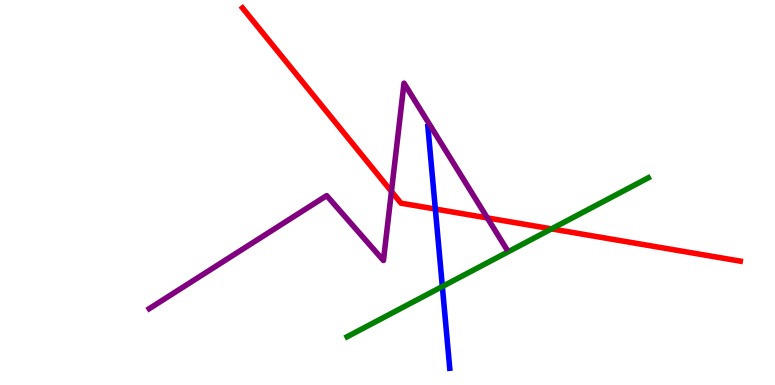[{'lines': ['blue', 'red'], 'intersections': [{'x': 5.62, 'y': 4.57}]}, {'lines': ['green', 'red'], 'intersections': [{'x': 7.12, 'y': 4.05}]}, {'lines': ['purple', 'red'], 'intersections': [{'x': 5.05, 'y': 5.03}, {'x': 6.29, 'y': 4.34}]}, {'lines': ['blue', 'green'], 'intersections': [{'x': 5.71, 'y': 2.56}]}, {'lines': ['blue', 'purple'], 'intersections': []}, {'lines': ['green', 'purple'], 'intersections': []}]